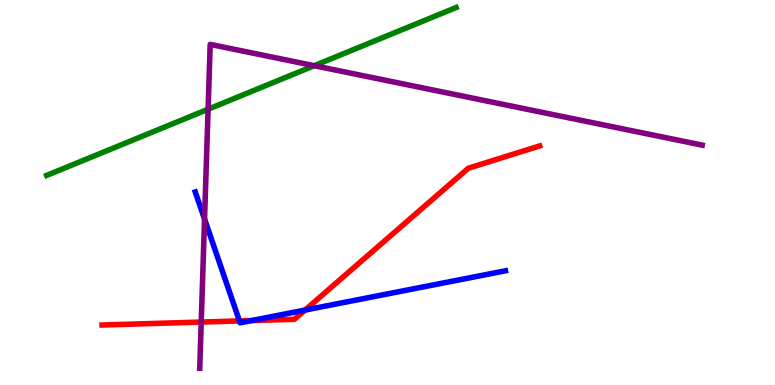[{'lines': ['blue', 'red'], 'intersections': [{'x': 3.09, 'y': 1.66}, {'x': 3.25, 'y': 1.67}, {'x': 3.94, 'y': 1.95}]}, {'lines': ['green', 'red'], 'intersections': []}, {'lines': ['purple', 'red'], 'intersections': [{'x': 2.6, 'y': 1.63}]}, {'lines': ['blue', 'green'], 'intersections': []}, {'lines': ['blue', 'purple'], 'intersections': [{'x': 2.64, 'y': 4.31}]}, {'lines': ['green', 'purple'], 'intersections': [{'x': 2.69, 'y': 7.16}, {'x': 4.05, 'y': 8.29}]}]